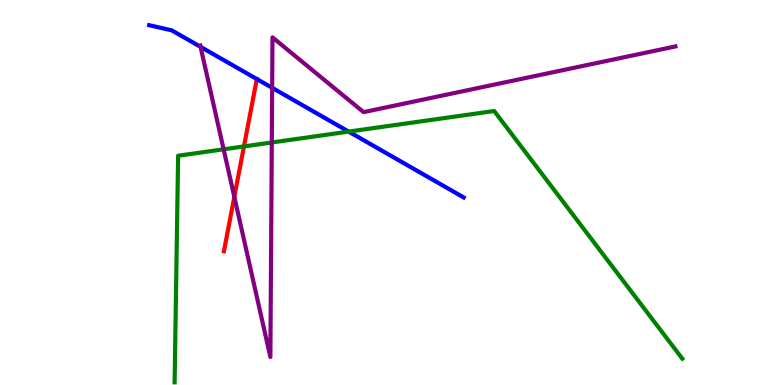[{'lines': ['blue', 'red'], 'intersections': []}, {'lines': ['green', 'red'], 'intersections': [{'x': 3.15, 'y': 6.2}]}, {'lines': ['purple', 'red'], 'intersections': [{'x': 3.02, 'y': 4.89}]}, {'lines': ['blue', 'green'], 'intersections': [{'x': 4.5, 'y': 6.58}]}, {'lines': ['blue', 'purple'], 'intersections': [{'x': 2.59, 'y': 8.78}, {'x': 3.51, 'y': 7.72}]}, {'lines': ['green', 'purple'], 'intersections': [{'x': 2.89, 'y': 6.12}, {'x': 3.51, 'y': 6.3}]}]